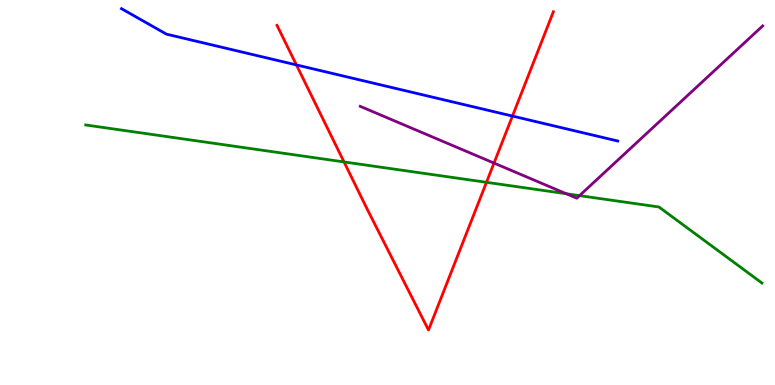[{'lines': ['blue', 'red'], 'intersections': [{'x': 3.82, 'y': 8.31}, {'x': 6.61, 'y': 6.99}]}, {'lines': ['green', 'red'], 'intersections': [{'x': 4.44, 'y': 5.79}, {'x': 6.28, 'y': 5.26}]}, {'lines': ['purple', 'red'], 'intersections': [{'x': 6.37, 'y': 5.76}]}, {'lines': ['blue', 'green'], 'intersections': []}, {'lines': ['blue', 'purple'], 'intersections': []}, {'lines': ['green', 'purple'], 'intersections': [{'x': 7.31, 'y': 4.97}, {'x': 7.48, 'y': 4.92}]}]